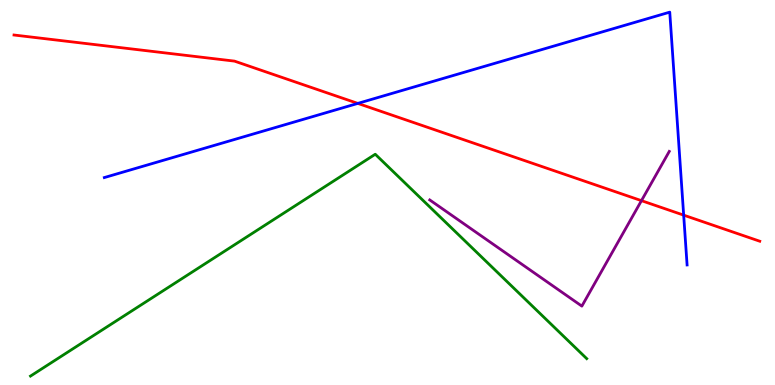[{'lines': ['blue', 'red'], 'intersections': [{'x': 4.62, 'y': 7.31}, {'x': 8.82, 'y': 4.41}]}, {'lines': ['green', 'red'], 'intersections': []}, {'lines': ['purple', 'red'], 'intersections': [{'x': 8.28, 'y': 4.79}]}, {'lines': ['blue', 'green'], 'intersections': []}, {'lines': ['blue', 'purple'], 'intersections': []}, {'lines': ['green', 'purple'], 'intersections': []}]